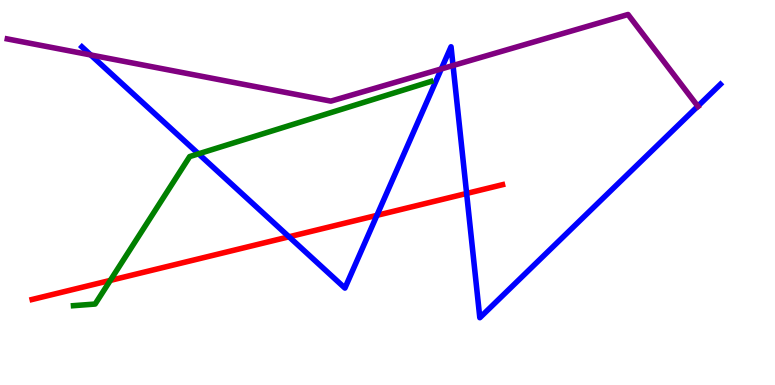[{'lines': ['blue', 'red'], 'intersections': [{'x': 3.73, 'y': 3.85}, {'x': 4.86, 'y': 4.41}, {'x': 6.02, 'y': 4.98}]}, {'lines': ['green', 'red'], 'intersections': [{'x': 1.42, 'y': 2.72}]}, {'lines': ['purple', 'red'], 'intersections': []}, {'lines': ['blue', 'green'], 'intersections': [{'x': 2.56, 'y': 6.0}]}, {'lines': ['blue', 'purple'], 'intersections': [{'x': 1.17, 'y': 8.57}, {'x': 5.69, 'y': 8.21}, {'x': 5.85, 'y': 8.3}, {'x': 9.0, 'y': 7.24}]}, {'lines': ['green', 'purple'], 'intersections': []}]